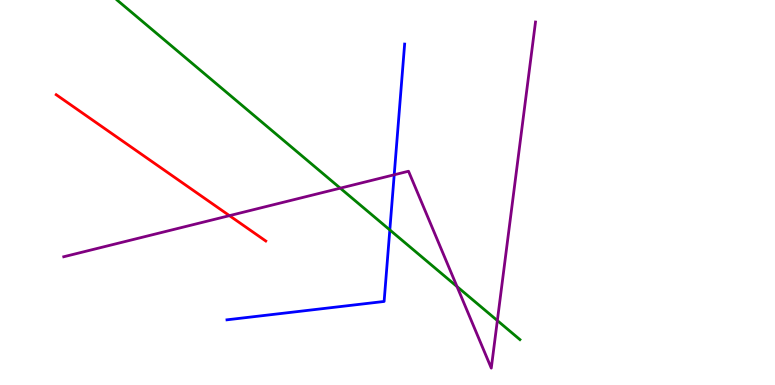[{'lines': ['blue', 'red'], 'intersections': []}, {'lines': ['green', 'red'], 'intersections': []}, {'lines': ['purple', 'red'], 'intersections': [{'x': 2.96, 'y': 4.4}]}, {'lines': ['blue', 'green'], 'intersections': [{'x': 5.03, 'y': 4.03}]}, {'lines': ['blue', 'purple'], 'intersections': [{'x': 5.09, 'y': 5.46}]}, {'lines': ['green', 'purple'], 'intersections': [{'x': 4.39, 'y': 5.11}, {'x': 5.9, 'y': 2.56}, {'x': 6.42, 'y': 1.67}]}]